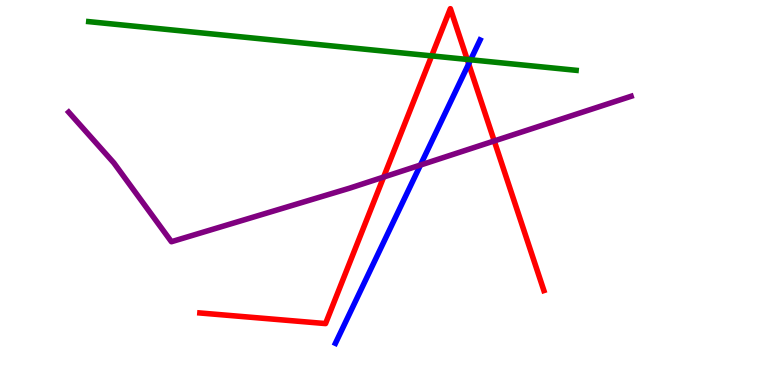[{'lines': ['blue', 'red'], 'intersections': [{'x': 6.05, 'y': 8.34}]}, {'lines': ['green', 'red'], 'intersections': [{'x': 5.57, 'y': 8.55}, {'x': 6.03, 'y': 8.46}]}, {'lines': ['purple', 'red'], 'intersections': [{'x': 4.95, 'y': 5.4}, {'x': 6.38, 'y': 6.34}]}, {'lines': ['blue', 'green'], 'intersections': [{'x': 6.07, 'y': 8.45}]}, {'lines': ['blue', 'purple'], 'intersections': [{'x': 5.42, 'y': 5.71}]}, {'lines': ['green', 'purple'], 'intersections': []}]